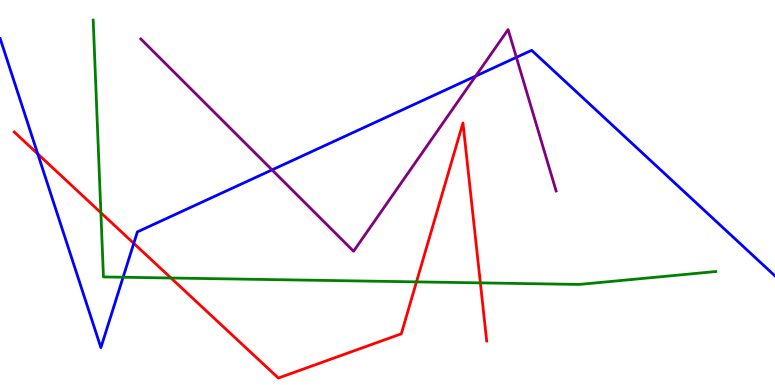[{'lines': ['blue', 'red'], 'intersections': [{'x': 0.487, 'y': 6.0}, {'x': 1.73, 'y': 3.68}]}, {'lines': ['green', 'red'], 'intersections': [{'x': 1.3, 'y': 4.48}, {'x': 2.21, 'y': 2.78}, {'x': 5.37, 'y': 2.68}, {'x': 6.2, 'y': 2.65}]}, {'lines': ['purple', 'red'], 'intersections': []}, {'lines': ['blue', 'green'], 'intersections': [{'x': 1.59, 'y': 2.8}]}, {'lines': ['blue', 'purple'], 'intersections': [{'x': 3.51, 'y': 5.59}, {'x': 6.14, 'y': 8.02}, {'x': 6.66, 'y': 8.51}]}, {'lines': ['green', 'purple'], 'intersections': []}]